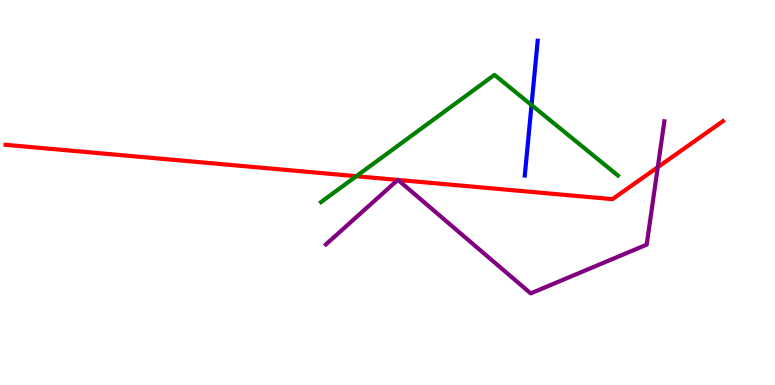[{'lines': ['blue', 'red'], 'intersections': []}, {'lines': ['green', 'red'], 'intersections': [{'x': 4.6, 'y': 5.42}]}, {'lines': ['purple', 'red'], 'intersections': [{'x': 5.13, 'y': 5.33}, {'x': 5.14, 'y': 5.33}, {'x': 8.49, 'y': 5.66}]}, {'lines': ['blue', 'green'], 'intersections': [{'x': 6.86, 'y': 7.27}]}, {'lines': ['blue', 'purple'], 'intersections': []}, {'lines': ['green', 'purple'], 'intersections': []}]